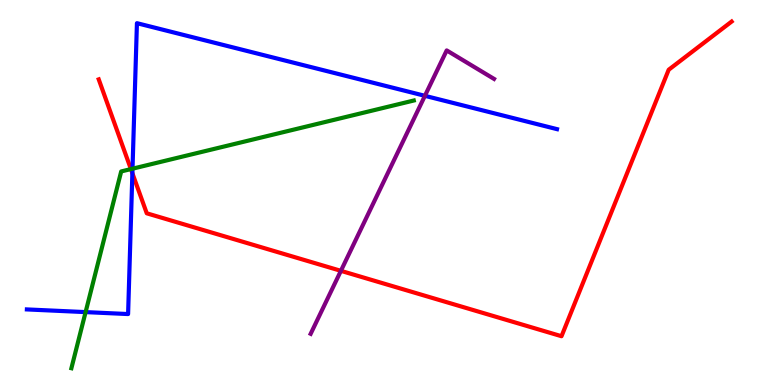[{'lines': ['blue', 'red'], 'intersections': [{'x': 1.71, 'y': 5.5}]}, {'lines': ['green', 'red'], 'intersections': [{'x': 1.69, 'y': 5.61}]}, {'lines': ['purple', 'red'], 'intersections': [{'x': 4.4, 'y': 2.97}]}, {'lines': ['blue', 'green'], 'intersections': [{'x': 1.1, 'y': 1.89}, {'x': 1.71, 'y': 5.62}]}, {'lines': ['blue', 'purple'], 'intersections': [{'x': 5.48, 'y': 7.51}]}, {'lines': ['green', 'purple'], 'intersections': []}]